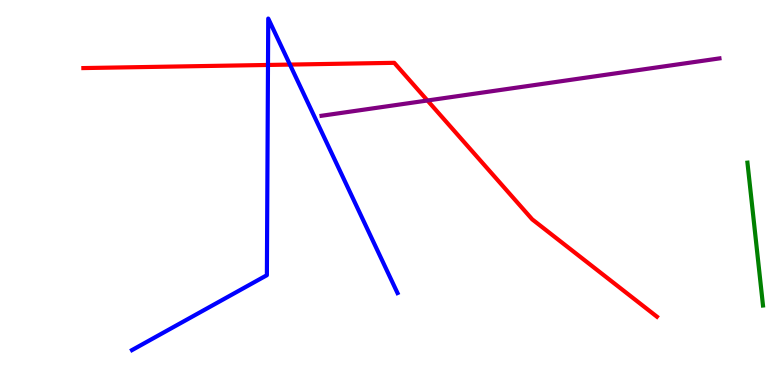[{'lines': ['blue', 'red'], 'intersections': [{'x': 3.46, 'y': 8.31}, {'x': 3.74, 'y': 8.32}]}, {'lines': ['green', 'red'], 'intersections': []}, {'lines': ['purple', 'red'], 'intersections': [{'x': 5.52, 'y': 7.39}]}, {'lines': ['blue', 'green'], 'intersections': []}, {'lines': ['blue', 'purple'], 'intersections': []}, {'lines': ['green', 'purple'], 'intersections': []}]